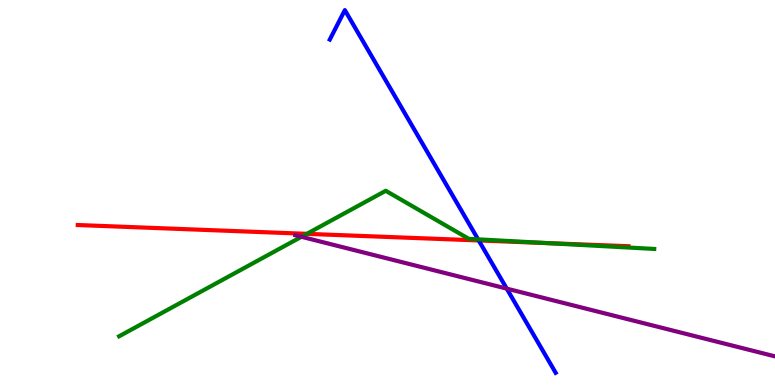[{'lines': ['blue', 'red'], 'intersections': [{'x': 6.18, 'y': 3.75}]}, {'lines': ['green', 'red'], 'intersections': [{'x': 3.96, 'y': 3.93}, {'x': 7.05, 'y': 3.69}]}, {'lines': ['purple', 'red'], 'intersections': []}, {'lines': ['blue', 'green'], 'intersections': [{'x': 6.17, 'y': 3.78}]}, {'lines': ['blue', 'purple'], 'intersections': [{'x': 6.54, 'y': 2.5}]}, {'lines': ['green', 'purple'], 'intersections': [{'x': 3.89, 'y': 3.85}]}]